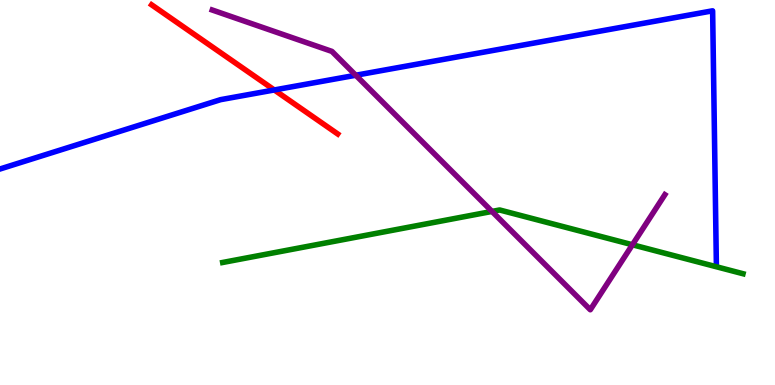[{'lines': ['blue', 'red'], 'intersections': [{'x': 3.54, 'y': 7.66}]}, {'lines': ['green', 'red'], 'intersections': []}, {'lines': ['purple', 'red'], 'intersections': []}, {'lines': ['blue', 'green'], 'intersections': []}, {'lines': ['blue', 'purple'], 'intersections': [{'x': 4.59, 'y': 8.05}]}, {'lines': ['green', 'purple'], 'intersections': [{'x': 6.35, 'y': 4.51}, {'x': 8.16, 'y': 3.64}]}]